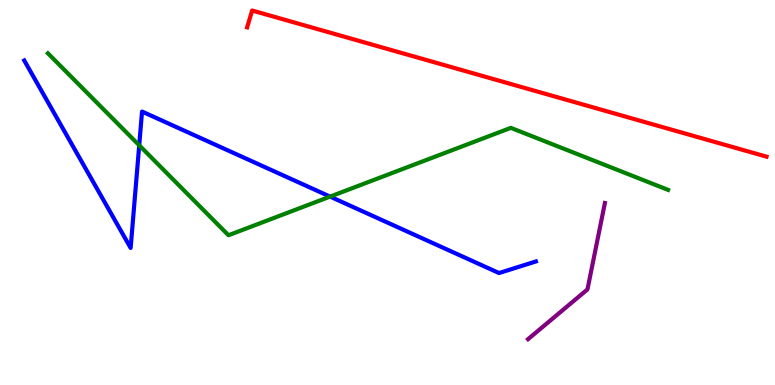[{'lines': ['blue', 'red'], 'intersections': []}, {'lines': ['green', 'red'], 'intersections': []}, {'lines': ['purple', 'red'], 'intersections': []}, {'lines': ['blue', 'green'], 'intersections': [{'x': 1.8, 'y': 6.23}, {'x': 4.26, 'y': 4.89}]}, {'lines': ['blue', 'purple'], 'intersections': []}, {'lines': ['green', 'purple'], 'intersections': []}]